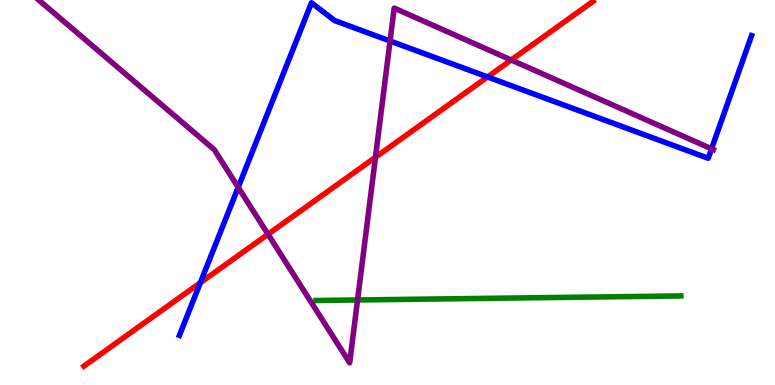[{'lines': ['blue', 'red'], 'intersections': [{'x': 2.58, 'y': 2.66}, {'x': 6.29, 'y': 8.0}]}, {'lines': ['green', 'red'], 'intersections': []}, {'lines': ['purple', 'red'], 'intersections': [{'x': 3.46, 'y': 3.92}, {'x': 4.84, 'y': 5.92}, {'x': 6.6, 'y': 8.44}]}, {'lines': ['blue', 'green'], 'intersections': []}, {'lines': ['blue', 'purple'], 'intersections': [{'x': 3.07, 'y': 5.13}, {'x': 5.03, 'y': 8.93}, {'x': 9.18, 'y': 6.13}]}, {'lines': ['green', 'purple'], 'intersections': [{'x': 4.61, 'y': 2.21}]}]